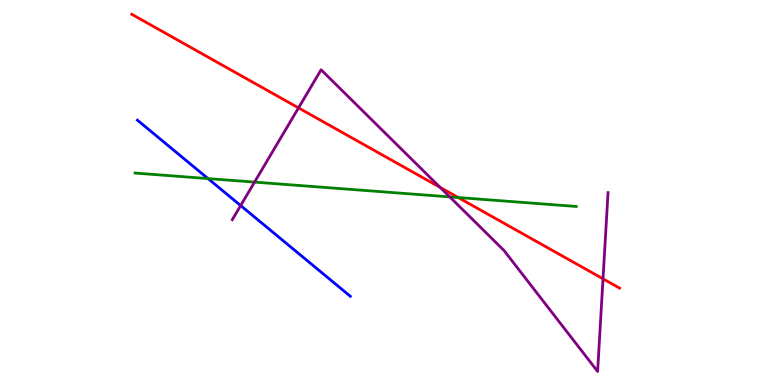[{'lines': ['blue', 'red'], 'intersections': []}, {'lines': ['green', 'red'], 'intersections': [{'x': 5.91, 'y': 4.87}]}, {'lines': ['purple', 'red'], 'intersections': [{'x': 3.85, 'y': 7.2}, {'x': 5.68, 'y': 5.13}, {'x': 7.78, 'y': 2.76}]}, {'lines': ['blue', 'green'], 'intersections': [{'x': 2.68, 'y': 5.36}]}, {'lines': ['blue', 'purple'], 'intersections': [{'x': 3.11, 'y': 4.66}]}, {'lines': ['green', 'purple'], 'intersections': [{'x': 3.28, 'y': 5.27}, {'x': 5.8, 'y': 4.89}]}]